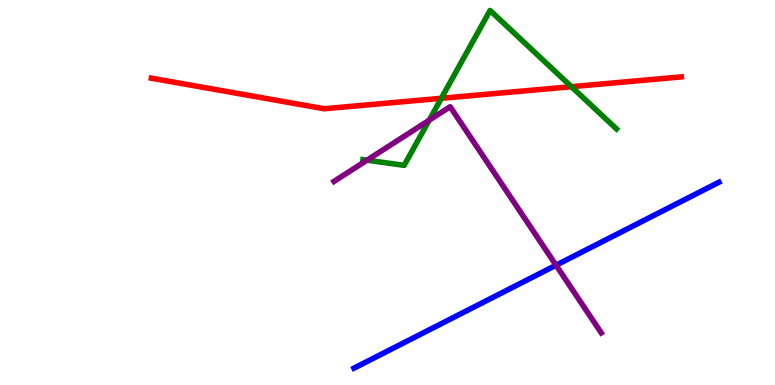[{'lines': ['blue', 'red'], 'intersections': []}, {'lines': ['green', 'red'], 'intersections': [{'x': 5.69, 'y': 7.45}, {'x': 7.37, 'y': 7.75}]}, {'lines': ['purple', 'red'], 'intersections': []}, {'lines': ['blue', 'green'], 'intersections': []}, {'lines': ['blue', 'purple'], 'intersections': [{'x': 7.17, 'y': 3.11}]}, {'lines': ['green', 'purple'], 'intersections': [{'x': 4.74, 'y': 5.84}, {'x': 5.54, 'y': 6.88}]}]